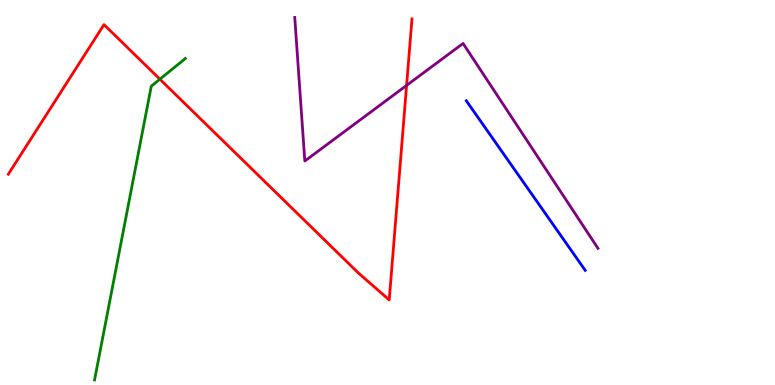[{'lines': ['blue', 'red'], 'intersections': []}, {'lines': ['green', 'red'], 'intersections': [{'x': 2.06, 'y': 7.94}]}, {'lines': ['purple', 'red'], 'intersections': [{'x': 5.25, 'y': 7.78}]}, {'lines': ['blue', 'green'], 'intersections': []}, {'lines': ['blue', 'purple'], 'intersections': []}, {'lines': ['green', 'purple'], 'intersections': []}]